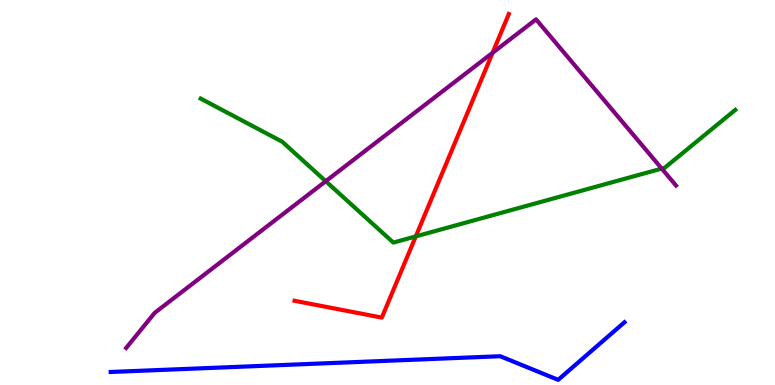[{'lines': ['blue', 'red'], 'intersections': []}, {'lines': ['green', 'red'], 'intersections': [{'x': 5.36, 'y': 3.86}]}, {'lines': ['purple', 'red'], 'intersections': [{'x': 6.36, 'y': 8.63}]}, {'lines': ['blue', 'green'], 'intersections': []}, {'lines': ['blue', 'purple'], 'intersections': []}, {'lines': ['green', 'purple'], 'intersections': [{'x': 4.2, 'y': 5.29}, {'x': 8.54, 'y': 5.62}]}]